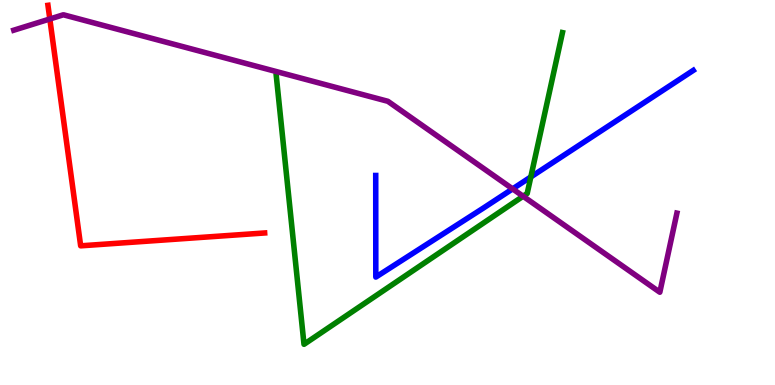[{'lines': ['blue', 'red'], 'intersections': []}, {'lines': ['green', 'red'], 'intersections': []}, {'lines': ['purple', 'red'], 'intersections': [{'x': 0.643, 'y': 9.51}]}, {'lines': ['blue', 'green'], 'intersections': [{'x': 6.85, 'y': 5.4}]}, {'lines': ['blue', 'purple'], 'intersections': [{'x': 6.61, 'y': 5.09}]}, {'lines': ['green', 'purple'], 'intersections': [{'x': 6.75, 'y': 4.9}]}]